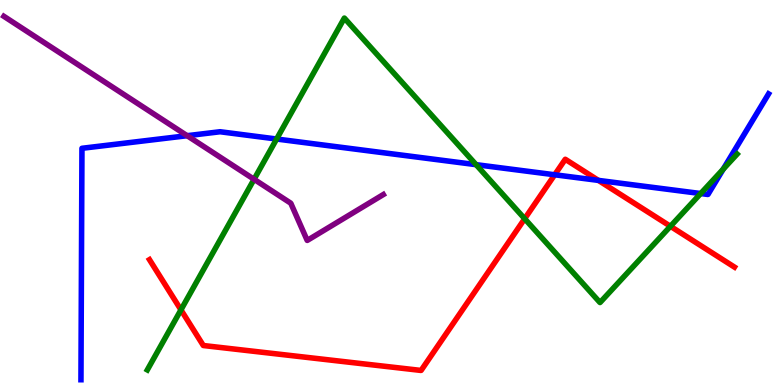[{'lines': ['blue', 'red'], 'intersections': [{'x': 7.16, 'y': 5.46}, {'x': 7.72, 'y': 5.31}]}, {'lines': ['green', 'red'], 'intersections': [{'x': 2.33, 'y': 1.95}, {'x': 6.77, 'y': 4.32}, {'x': 8.65, 'y': 4.12}]}, {'lines': ['purple', 'red'], 'intersections': []}, {'lines': ['blue', 'green'], 'intersections': [{'x': 3.57, 'y': 6.39}, {'x': 6.14, 'y': 5.72}, {'x': 9.04, 'y': 4.97}, {'x': 9.33, 'y': 5.61}]}, {'lines': ['blue', 'purple'], 'intersections': [{'x': 2.41, 'y': 6.48}]}, {'lines': ['green', 'purple'], 'intersections': [{'x': 3.28, 'y': 5.34}]}]